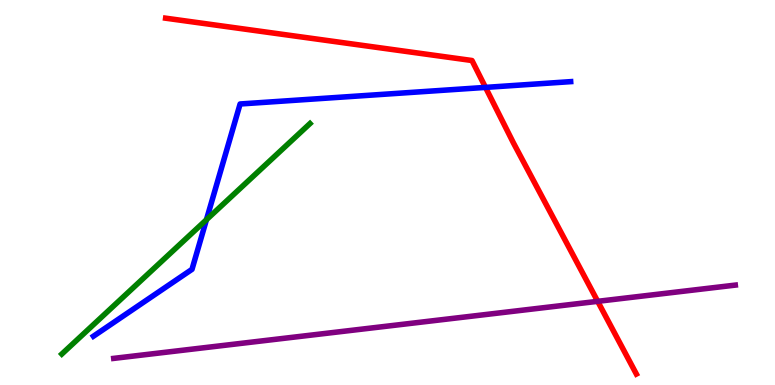[{'lines': ['blue', 'red'], 'intersections': [{'x': 6.26, 'y': 7.73}]}, {'lines': ['green', 'red'], 'intersections': []}, {'lines': ['purple', 'red'], 'intersections': [{'x': 7.71, 'y': 2.17}]}, {'lines': ['blue', 'green'], 'intersections': [{'x': 2.66, 'y': 4.29}]}, {'lines': ['blue', 'purple'], 'intersections': []}, {'lines': ['green', 'purple'], 'intersections': []}]